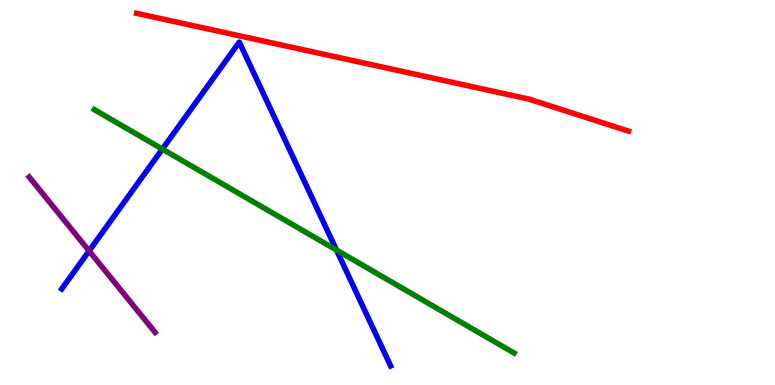[{'lines': ['blue', 'red'], 'intersections': []}, {'lines': ['green', 'red'], 'intersections': []}, {'lines': ['purple', 'red'], 'intersections': []}, {'lines': ['blue', 'green'], 'intersections': [{'x': 2.09, 'y': 6.13}, {'x': 4.34, 'y': 3.51}]}, {'lines': ['blue', 'purple'], 'intersections': [{'x': 1.15, 'y': 3.48}]}, {'lines': ['green', 'purple'], 'intersections': []}]